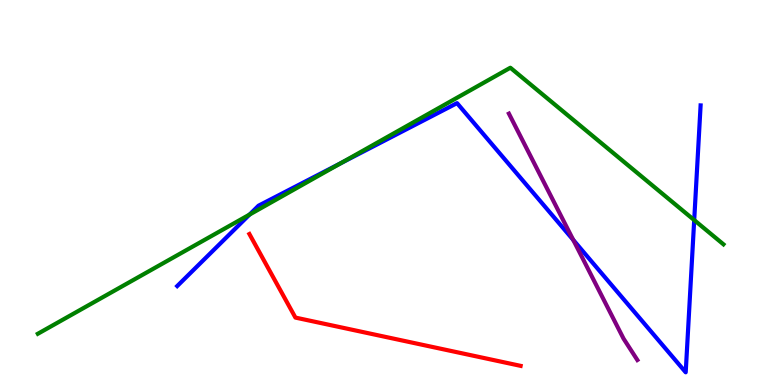[{'lines': ['blue', 'red'], 'intersections': []}, {'lines': ['green', 'red'], 'intersections': []}, {'lines': ['purple', 'red'], 'intersections': []}, {'lines': ['blue', 'green'], 'intersections': [{'x': 3.22, 'y': 4.43}, {'x': 4.4, 'y': 5.77}, {'x': 8.96, 'y': 4.28}]}, {'lines': ['blue', 'purple'], 'intersections': [{'x': 7.4, 'y': 3.77}]}, {'lines': ['green', 'purple'], 'intersections': []}]